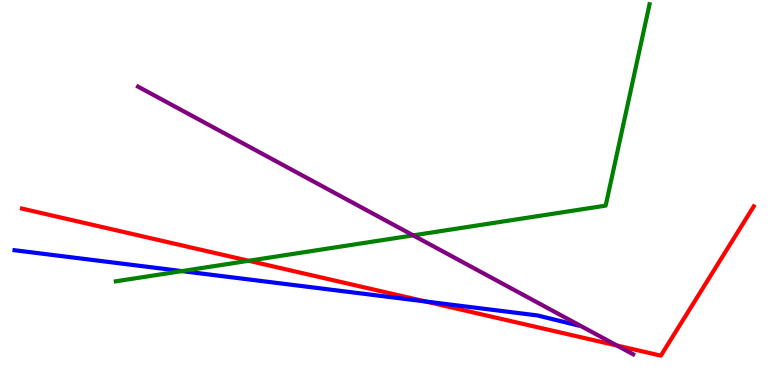[{'lines': ['blue', 'red'], 'intersections': [{'x': 5.49, 'y': 2.17}]}, {'lines': ['green', 'red'], 'intersections': [{'x': 3.21, 'y': 3.23}]}, {'lines': ['purple', 'red'], 'intersections': [{'x': 7.96, 'y': 1.03}]}, {'lines': ['blue', 'green'], 'intersections': [{'x': 2.35, 'y': 2.96}]}, {'lines': ['blue', 'purple'], 'intersections': []}, {'lines': ['green', 'purple'], 'intersections': [{'x': 5.33, 'y': 3.89}]}]